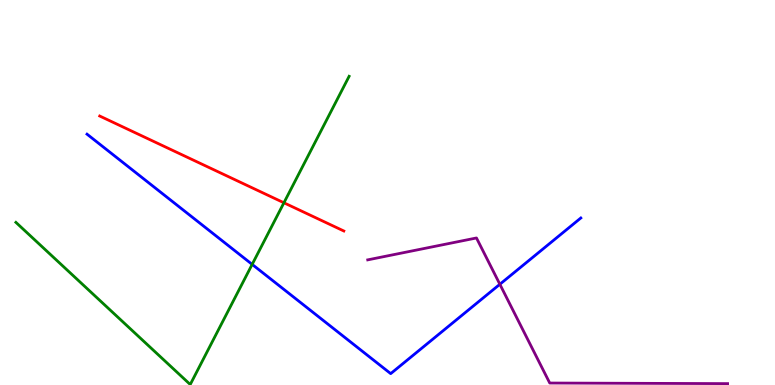[{'lines': ['blue', 'red'], 'intersections': []}, {'lines': ['green', 'red'], 'intersections': [{'x': 3.66, 'y': 4.73}]}, {'lines': ['purple', 'red'], 'intersections': []}, {'lines': ['blue', 'green'], 'intersections': [{'x': 3.25, 'y': 3.13}]}, {'lines': ['blue', 'purple'], 'intersections': [{'x': 6.45, 'y': 2.62}]}, {'lines': ['green', 'purple'], 'intersections': []}]